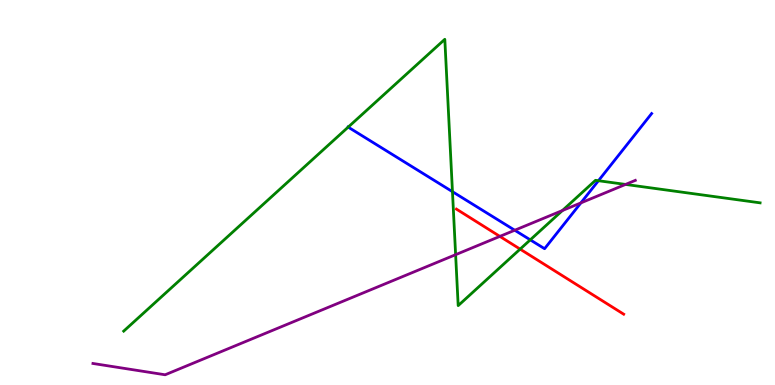[{'lines': ['blue', 'red'], 'intersections': []}, {'lines': ['green', 'red'], 'intersections': [{'x': 6.71, 'y': 3.53}]}, {'lines': ['purple', 'red'], 'intersections': [{'x': 6.45, 'y': 3.86}]}, {'lines': ['blue', 'green'], 'intersections': [{'x': 4.49, 'y': 6.7}, {'x': 5.84, 'y': 5.02}, {'x': 6.84, 'y': 3.77}, {'x': 7.72, 'y': 5.31}]}, {'lines': ['blue', 'purple'], 'intersections': [{'x': 6.64, 'y': 4.02}, {'x': 7.5, 'y': 4.73}]}, {'lines': ['green', 'purple'], 'intersections': [{'x': 5.88, 'y': 3.38}, {'x': 7.26, 'y': 4.53}, {'x': 8.07, 'y': 5.21}]}]